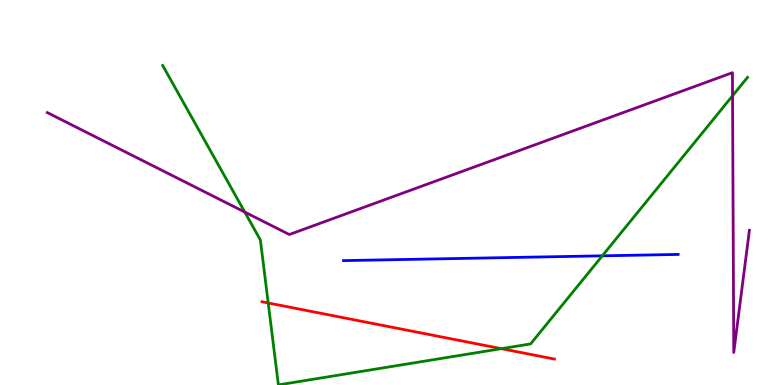[{'lines': ['blue', 'red'], 'intersections': []}, {'lines': ['green', 'red'], 'intersections': [{'x': 3.46, 'y': 2.13}, {'x': 6.47, 'y': 0.944}]}, {'lines': ['purple', 'red'], 'intersections': []}, {'lines': ['blue', 'green'], 'intersections': [{'x': 7.77, 'y': 3.36}]}, {'lines': ['blue', 'purple'], 'intersections': []}, {'lines': ['green', 'purple'], 'intersections': [{'x': 3.16, 'y': 4.49}, {'x': 9.45, 'y': 7.51}]}]